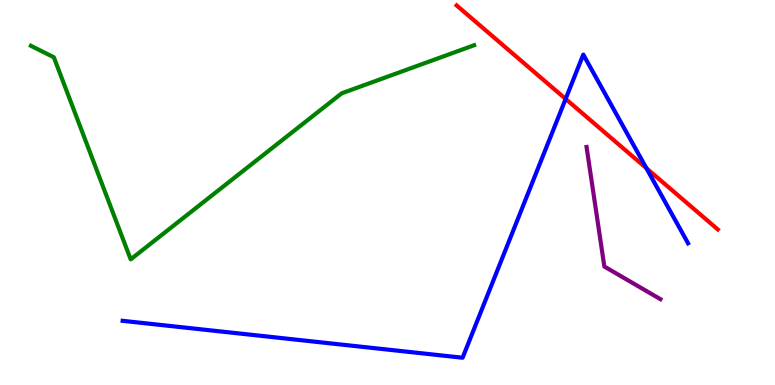[{'lines': ['blue', 'red'], 'intersections': [{'x': 7.3, 'y': 7.43}, {'x': 8.34, 'y': 5.63}]}, {'lines': ['green', 'red'], 'intersections': []}, {'lines': ['purple', 'red'], 'intersections': []}, {'lines': ['blue', 'green'], 'intersections': []}, {'lines': ['blue', 'purple'], 'intersections': []}, {'lines': ['green', 'purple'], 'intersections': []}]